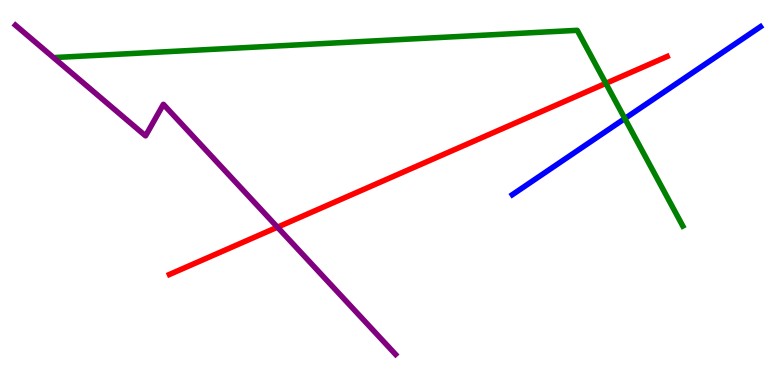[{'lines': ['blue', 'red'], 'intersections': []}, {'lines': ['green', 'red'], 'intersections': [{'x': 7.82, 'y': 7.83}]}, {'lines': ['purple', 'red'], 'intersections': [{'x': 3.58, 'y': 4.1}]}, {'lines': ['blue', 'green'], 'intersections': [{'x': 8.06, 'y': 6.92}]}, {'lines': ['blue', 'purple'], 'intersections': []}, {'lines': ['green', 'purple'], 'intersections': []}]